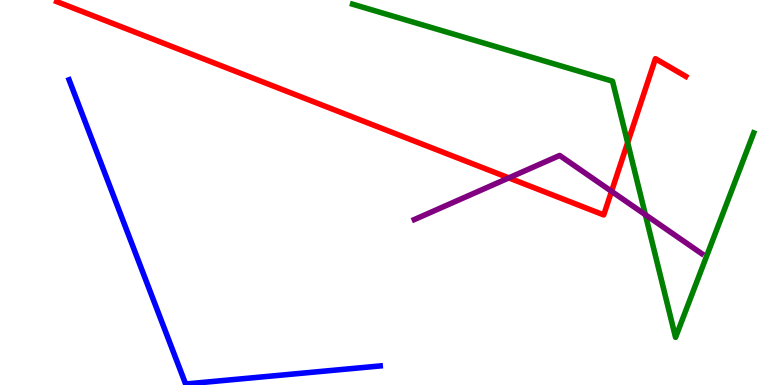[{'lines': ['blue', 'red'], 'intersections': []}, {'lines': ['green', 'red'], 'intersections': [{'x': 8.1, 'y': 6.29}]}, {'lines': ['purple', 'red'], 'intersections': [{'x': 6.57, 'y': 5.38}, {'x': 7.89, 'y': 5.03}]}, {'lines': ['blue', 'green'], 'intersections': []}, {'lines': ['blue', 'purple'], 'intersections': []}, {'lines': ['green', 'purple'], 'intersections': [{'x': 8.33, 'y': 4.42}]}]